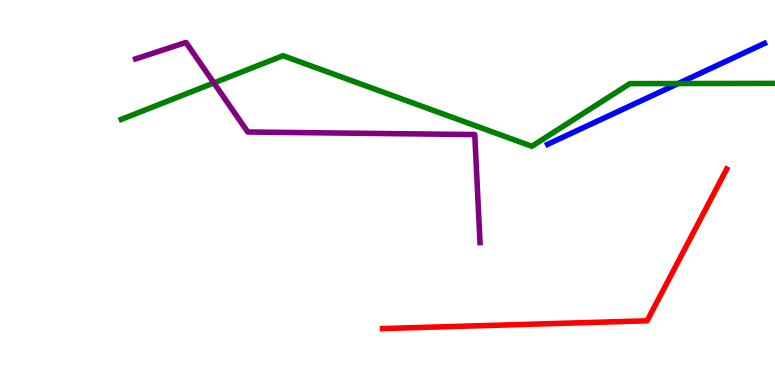[{'lines': ['blue', 'red'], 'intersections': []}, {'lines': ['green', 'red'], 'intersections': []}, {'lines': ['purple', 'red'], 'intersections': []}, {'lines': ['blue', 'green'], 'intersections': [{'x': 8.75, 'y': 7.83}]}, {'lines': ['blue', 'purple'], 'intersections': []}, {'lines': ['green', 'purple'], 'intersections': [{'x': 2.76, 'y': 7.85}]}]